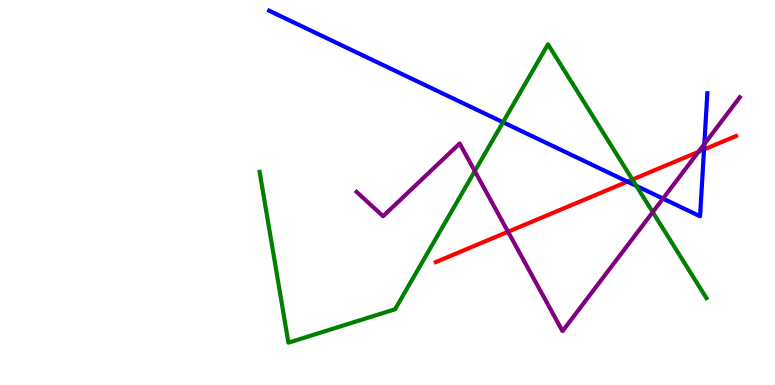[{'lines': ['blue', 'red'], 'intersections': [{'x': 8.1, 'y': 5.28}, {'x': 9.08, 'y': 6.12}]}, {'lines': ['green', 'red'], 'intersections': [{'x': 8.16, 'y': 5.34}]}, {'lines': ['purple', 'red'], 'intersections': [{'x': 6.56, 'y': 3.98}, {'x': 9.01, 'y': 6.06}]}, {'lines': ['blue', 'green'], 'intersections': [{'x': 6.49, 'y': 6.82}, {'x': 8.21, 'y': 5.17}]}, {'lines': ['blue', 'purple'], 'intersections': [{'x': 8.55, 'y': 4.84}, {'x': 9.09, 'y': 6.26}]}, {'lines': ['green', 'purple'], 'intersections': [{'x': 6.13, 'y': 5.56}, {'x': 8.42, 'y': 4.49}]}]